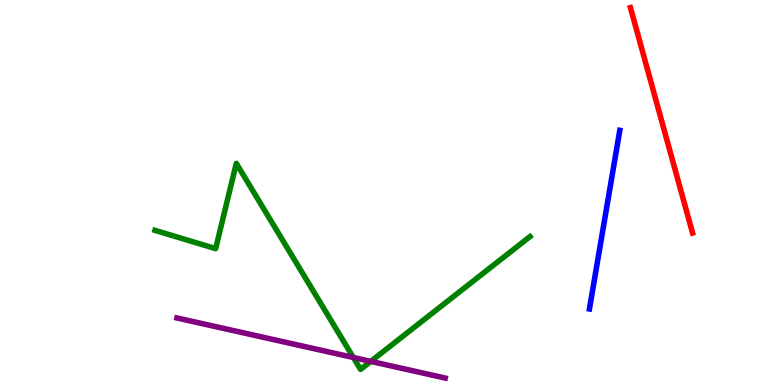[{'lines': ['blue', 'red'], 'intersections': []}, {'lines': ['green', 'red'], 'intersections': []}, {'lines': ['purple', 'red'], 'intersections': []}, {'lines': ['blue', 'green'], 'intersections': []}, {'lines': ['blue', 'purple'], 'intersections': []}, {'lines': ['green', 'purple'], 'intersections': [{'x': 4.56, 'y': 0.715}, {'x': 4.78, 'y': 0.613}]}]